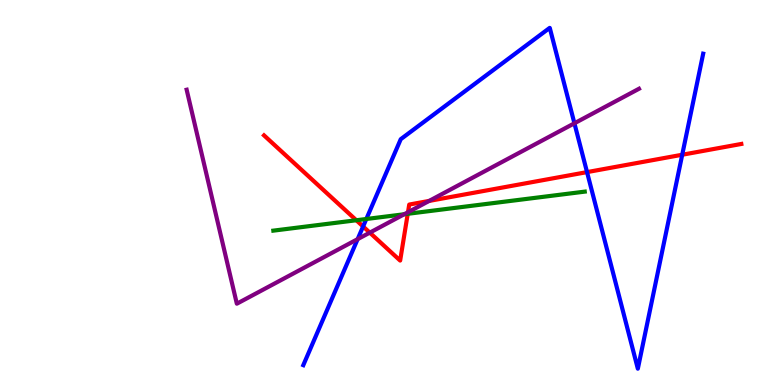[{'lines': ['blue', 'red'], 'intersections': [{'x': 4.69, 'y': 4.12}, {'x': 7.57, 'y': 5.53}, {'x': 8.8, 'y': 5.98}]}, {'lines': ['green', 'red'], 'intersections': [{'x': 4.6, 'y': 4.28}, {'x': 5.26, 'y': 4.45}]}, {'lines': ['purple', 'red'], 'intersections': [{'x': 4.77, 'y': 3.96}, {'x': 5.26, 'y': 4.49}, {'x': 5.54, 'y': 4.78}]}, {'lines': ['blue', 'green'], 'intersections': [{'x': 4.73, 'y': 4.31}]}, {'lines': ['blue', 'purple'], 'intersections': [{'x': 4.61, 'y': 3.79}, {'x': 7.41, 'y': 6.8}]}, {'lines': ['green', 'purple'], 'intersections': [{'x': 5.22, 'y': 4.44}]}]